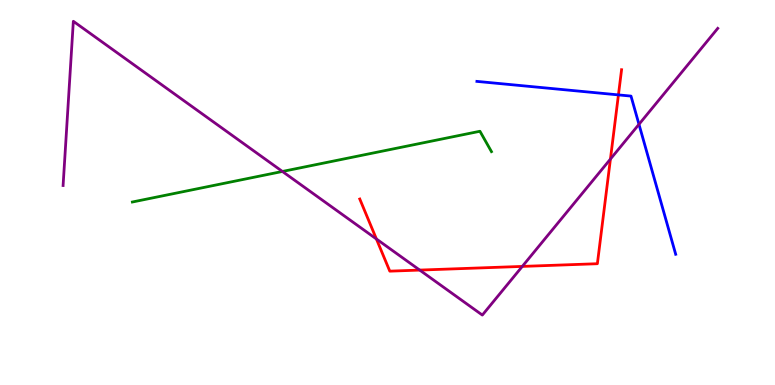[{'lines': ['blue', 'red'], 'intersections': [{'x': 7.98, 'y': 7.54}]}, {'lines': ['green', 'red'], 'intersections': []}, {'lines': ['purple', 'red'], 'intersections': [{'x': 4.86, 'y': 3.79}, {'x': 5.42, 'y': 2.98}, {'x': 6.74, 'y': 3.08}, {'x': 7.88, 'y': 5.87}]}, {'lines': ['blue', 'green'], 'intersections': []}, {'lines': ['blue', 'purple'], 'intersections': [{'x': 8.24, 'y': 6.77}]}, {'lines': ['green', 'purple'], 'intersections': [{'x': 3.64, 'y': 5.55}]}]